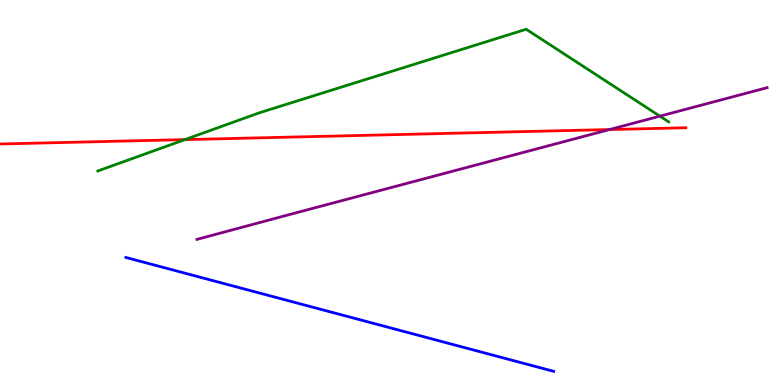[{'lines': ['blue', 'red'], 'intersections': []}, {'lines': ['green', 'red'], 'intersections': [{'x': 2.39, 'y': 6.37}]}, {'lines': ['purple', 'red'], 'intersections': [{'x': 7.86, 'y': 6.63}]}, {'lines': ['blue', 'green'], 'intersections': []}, {'lines': ['blue', 'purple'], 'intersections': []}, {'lines': ['green', 'purple'], 'intersections': [{'x': 8.51, 'y': 6.98}]}]